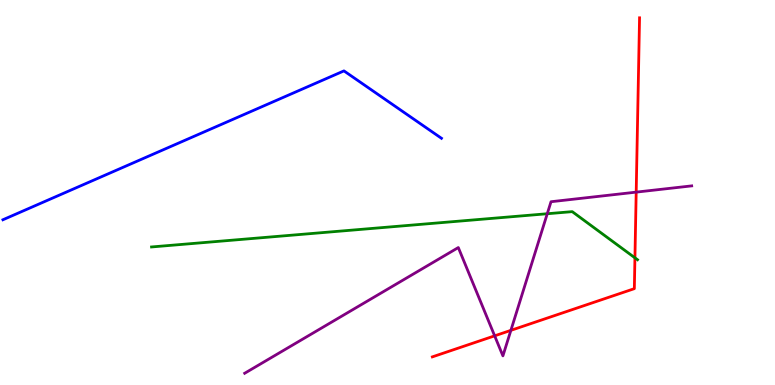[{'lines': ['blue', 'red'], 'intersections': []}, {'lines': ['green', 'red'], 'intersections': [{'x': 8.19, 'y': 3.3}]}, {'lines': ['purple', 'red'], 'intersections': [{'x': 6.38, 'y': 1.28}, {'x': 6.59, 'y': 1.42}, {'x': 8.21, 'y': 5.01}]}, {'lines': ['blue', 'green'], 'intersections': []}, {'lines': ['blue', 'purple'], 'intersections': []}, {'lines': ['green', 'purple'], 'intersections': [{'x': 7.06, 'y': 4.45}]}]